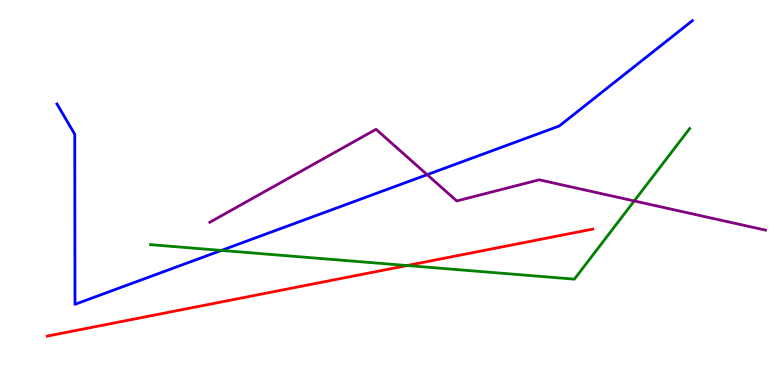[{'lines': ['blue', 'red'], 'intersections': []}, {'lines': ['green', 'red'], 'intersections': [{'x': 5.25, 'y': 3.1}]}, {'lines': ['purple', 'red'], 'intersections': []}, {'lines': ['blue', 'green'], 'intersections': [{'x': 2.86, 'y': 3.5}]}, {'lines': ['blue', 'purple'], 'intersections': [{'x': 5.51, 'y': 5.46}]}, {'lines': ['green', 'purple'], 'intersections': [{'x': 8.18, 'y': 4.78}]}]